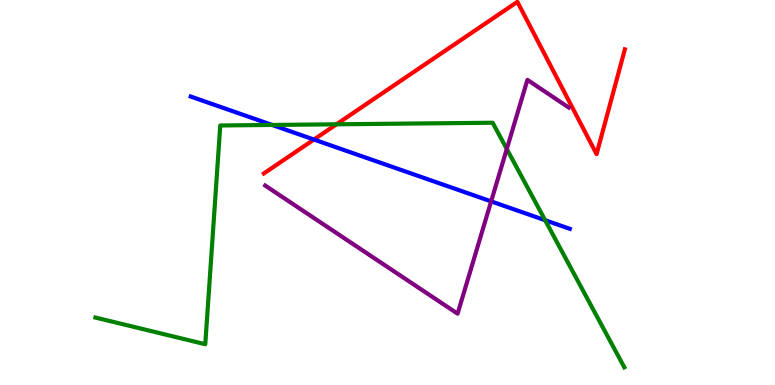[{'lines': ['blue', 'red'], 'intersections': [{'x': 4.05, 'y': 6.38}]}, {'lines': ['green', 'red'], 'intersections': [{'x': 4.34, 'y': 6.77}]}, {'lines': ['purple', 'red'], 'intersections': []}, {'lines': ['blue', 'green'], 'intersections': [{'x': 3.51, 'y': 6.75}, {'x': 7.03, 'y': 4.28}]}, {'lines': ['blue', 'purple'], 'intersections': [{'x': 6.34, 'y': 4.77}]}, {'lines': ['green', 'purple'], 'intersections': [{'x': 6.54, 'y': 6.13}]}]